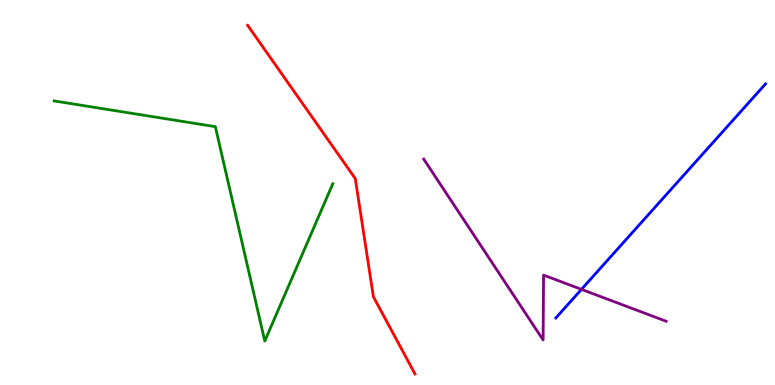[{'lines': ['blue', 'red'], 'intersections': []}, {'lines': ['green', 'red'], 'intersections': []}, {'lines': ['purple', 'red'], 'intersections': []}, {'lines': ['blue', 'green'], 'intersections': []}, {'lines': ['blue', 'purple'], 'intersections': [{'x': 7.5, 'y': 2.48}]}, {'lines': ['green', 'purple'], 'intersections': []}]